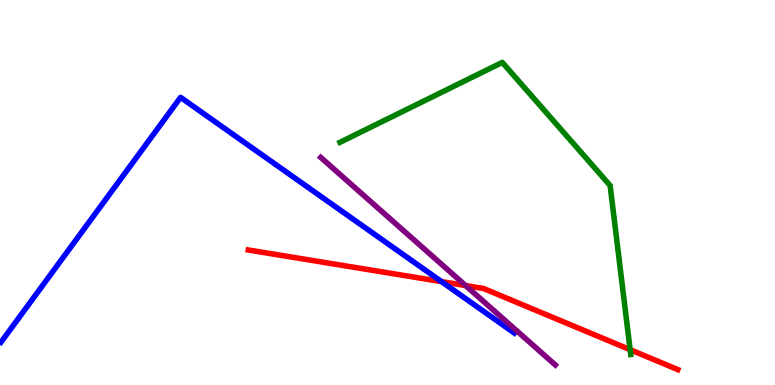[{'lines': ['blue', 'red'], 'intersections': [{'x': 5.7, 'y': 2.69}]}, {'lines': ['green', 'red'], 'intersections': [{'x': 8.13, 'y': 0.917}]}, {'lines': ['purple', 'red'], 'intersections': [{'x': 6.01, 'y': 2.58}]}, {'lines': ['blue', 'green'], 'intersections': []}, {'lines': ['blue', 'purple'], 'intersections': []}, {'lines': ['green', 'purple'], 'intersections': []}]